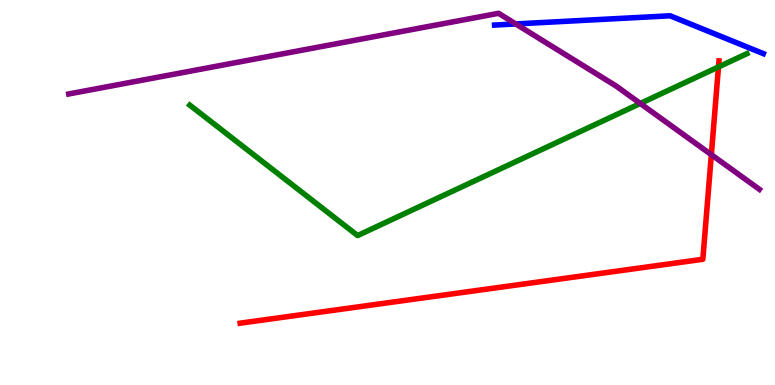[{'lines': ['blue', 'red'], 'intersections': []}, {'lines': ['green', 'red'], 'intersections': [{'x': 9.27, 'y': 8.26}]}, {'lines': ['purple', 'red'], 'intersections': [{'x': 9.18, 'y': 5.98}]}, {'lines': ['blue', 'green'], 'intersections': []}, {'lines': ['blue', 'purple'], 'intersections': [{'x': 6.65, 'y': 9.38}]}, {'lines': ['green', 'purple'], 'intersections': [{'x': 8.26, 'y': 7.31}]}]